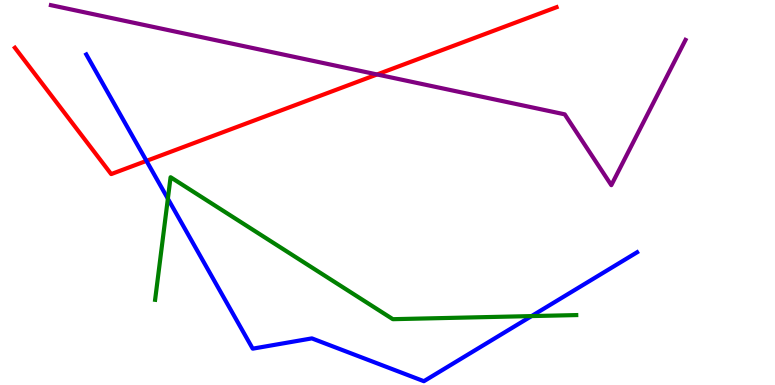[{'lines': ['blue', 'red'], 'intersections': [{'x': 1.89, 'y': 5.82}]}, {'lines': ['green', 'red'], 'intersections': []}, {'lines': ['purple', 'red'], 'intersections': [{'x': 4.87, 'y': 8.07}]}, {'lines': ['blue', 'green'], 'intersections': [{'x': 2.17, 'y': 4.84}, {'x': 6.86, 'y': 1.79}]}, {'lines': ['blue', 'purple'], 'intersections': []}, {'lines': ['green', 'purple'], 'intersections': []}]